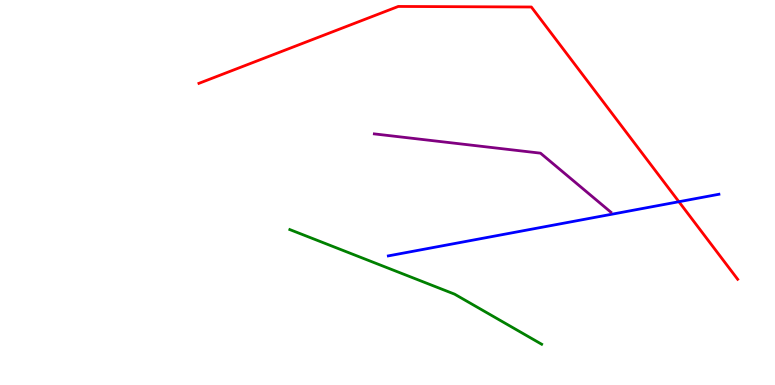[{'lines': ['blue', 'red'], 'intersections': [{'x': 8.76, 'y': 4.76}]}, {'lines': ['green', 'red'], 'intersections': []}, {'lines': ['purple', 'red'], 'intersections': []}, {'lines': ['blue', 'green'], 'intersections': []}, {'lines': ['blue', 'purple'], 'intersections': []}, {'lines': ['green', 'purple'], 'intersections': []}]